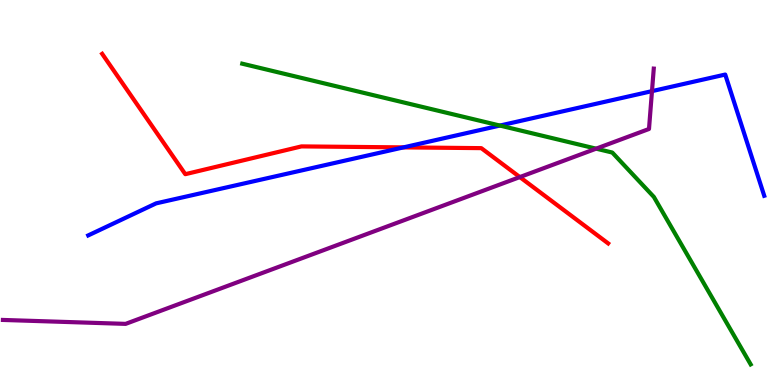[{'lines': ['blue', 'red'], 'intersections': [{'x': 5.21, 'y': 6.17}]}, {'lines': ['green', 'red'], 'intersections': []}, {'lines': ['purple', 'red'], 'intersections': [{'x': 6.71, 'y': 5.4}]}, {'lines': ['blue', 'green'], 'intersections': [{'x': 6.45, 'y': 6.74}]}, {'lines': ['blue', 'purple'], 'intersections': [{'x': 8.41, 'y': 7.63}]}, {'lines': ['green', 'purple'], 'intersections': [{'x': 7.69, 'y': 6.14}]}]